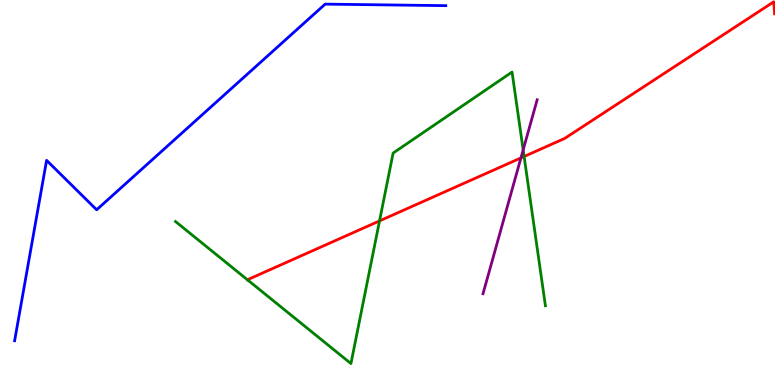[{'lines': ['blue', 'red'], 'intersections': []}, {'lines': ['green', 'red'], 'intersections': [{'x': 3.19, 'y': 2.73}, {'x': 4.9, 'y': 4.26}, {'x': 6.76, 'y': 5.93}]}, {'lines': ['purple', 'red'], 'intersections': [{'x': 6.72, 'y': 5.9}]}, {'lines': ['blue', 'green'], 'intersections': []}, {'lines': ['blue', 'purple'], 'intersections': []}, {'lines': ['green', 'purple'], 'intersections': [{'x': 6.75, 'y': 6.11}]}]